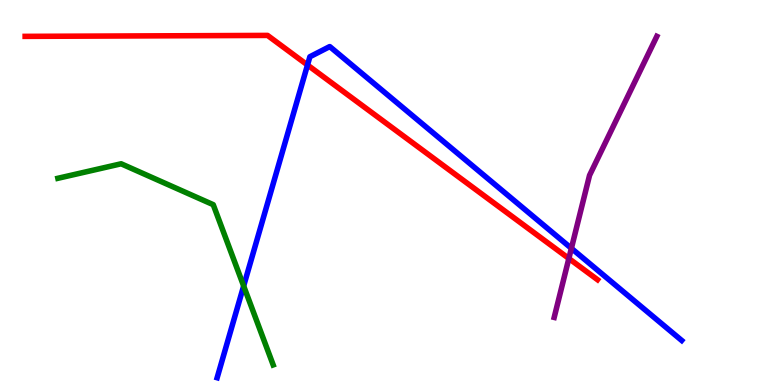[{'lines': ['blue', 'red'], 'intersections': [{'x': 3.97, 'y': 8.31}]}, {'lines': ['green', 'red'], 'intersections': []}, {'lines': ['purple', 'red'], 'intersections': [{'x': 7.34, 'y': 3.29}]}, {'lines': ['blue', 'green'], 'intersections': [{'x': 3.14, 'y': 2.57}]}, {'lines': ['blue', 'purple'], 'intersections': [{'x': 7.37, 'y': 3.55}]}, {'lines': ['green', 'purple'], 'intersections': []}]